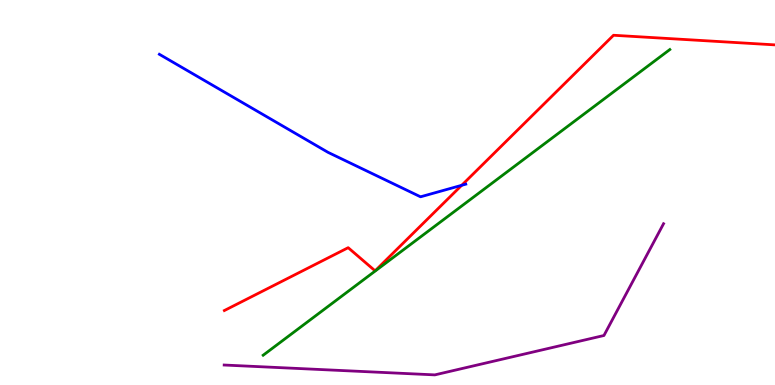[{'lines': ['blue', 'red'], 'intersections': [{'x': 5.96, 'y': 5.19}]}, {'lines': ['green', 'red'], 'intersections': []}, {'lines': ['purple', 'red'], 'intersections': []}, {'lines': ['blue', 'green'], 'intersections': []}, {'lines': ['blue', 'purple'], 'intersections': []}, {'lines': ['green', 'purple'], 'intersections': []}]